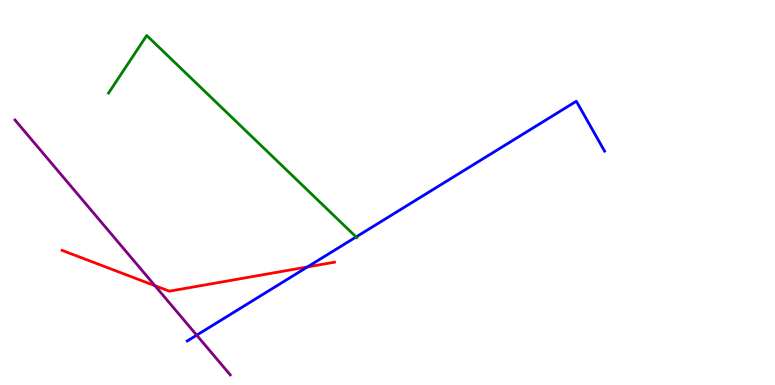[{'lines': ['blue', 'red'], 'intersections': [{'x': 3.97, 'y': 3.07}]}, {'lines': ['green', 'red'], 'intersections': []}, {'lines': ['purple', 'red'], 'intersections': [{'x': 2.0, 'y': 2.58}]}, {'lines': ['blue', 'green'], 'intersections': [{'x': 4.6, 'y': 3.85}]}, {'lines': ['blue', 'purple'], 'intersections': [{'x': 2.54, 'y': 1.29}]}, {'lines': ['green', 'purple'], 'intersections': []}]